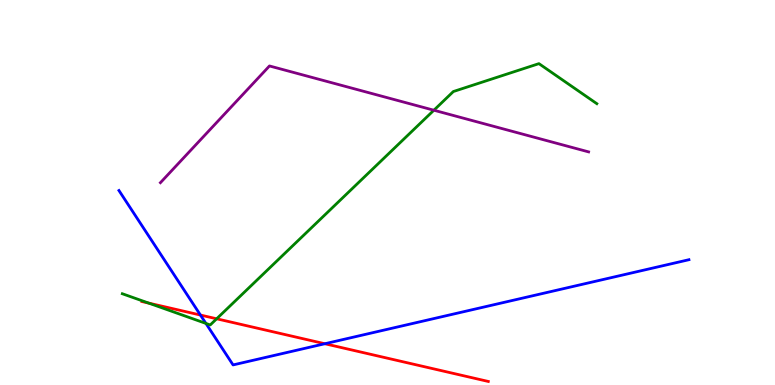[{'lines': ['blue', 'red'], 'intersections': [{'x': 2.59, 'y': 1.82}, {'x': 4.19, 'y': 1.07}]}, {'lines': ['green', 'red'], 'intersections': [{'x': 1.92, 'y': 2.13}, {'x': 2.8, 'y': 1.72}]}, {'lines': ['purple', 'red'], 'intersections': []}, {'lines': ['blue', 'green'], 'intersections': [{'x': 2.66, 'y': 1.6}]}, {'lines': ['blue', 'purple'], 'intersections': []}, {'lines': ['green', 'purple'], 'intersections': [{'x': 5.6, 'y': 7.14}]}]